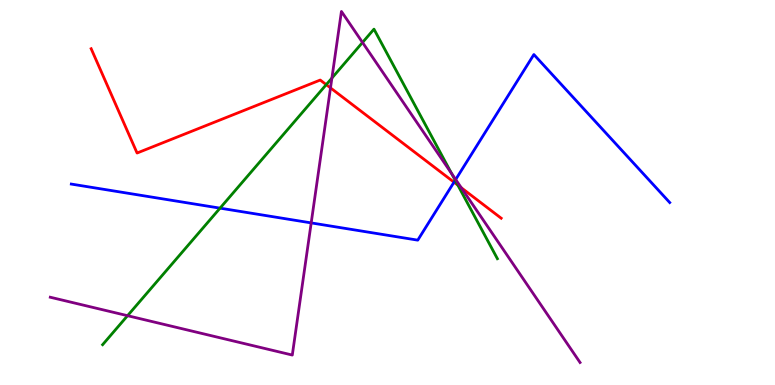[{'lines': ['blue', 'red'], 'intersections': [{'x': 5.86, 'y': 5.27}]}, {'lines': ['green', 'red'], 'intersections': [{'x': 4.21, 'y': 7.8}, {'x': 5.91, 'y': 5.19}]}, {'lines': ['purple', 'red'], 'intersections': [{'x': 4.26, 'y': 7.72}, {'x': 5.95, 'y': 5.12}]}, {'lines': ['blue', 'green'], 'intersections': [{'x': 2.84, 'y': 4.59}, {'x': 5.87, 'y': 5.32}]}, {'lines': ['blue', 'purple'], 'intersections': [{'x': 4.02, 'y': 4.21}, {'x': 5.88, 'y': 5.34}]}, {'lines': ['green', 'purple'], 'intersections': [{'x': 1.65, 'y': 1.8}, {'x': 4.28, 'y': 7.97}, {'x': 4.68, 'y': 8.9}, {'x': 5.83, 'y': 5.49}]}]